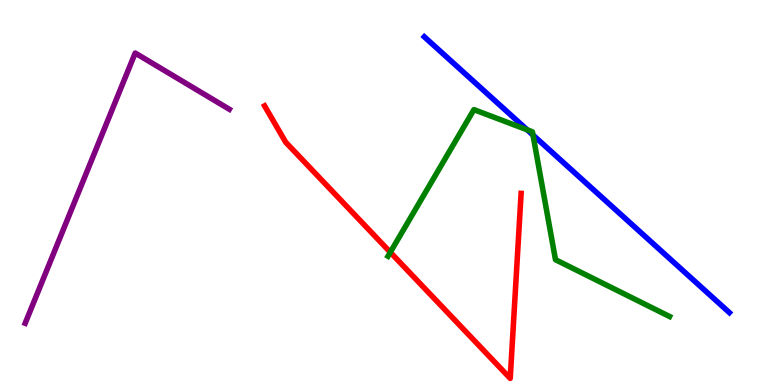[{'lines': ['blue', 'red'], 'intersections': []}, {'lines': ['green', 'red'], 'intersections': [{'x': 5.04, 'y': 3.45}]}, {'lines': ['purple', 'red'], 'intersections': []}, {'lines': ['blue', 'green'], 'intersections': [{'x': 6.8, 'y': 6.63}, {'x': 6.88, 'y': 6.49}]}, {'lines': ['blue', 'purple'], 'intersections': []}, {'lines': ['green', 'purple'], 'intersections': []}]